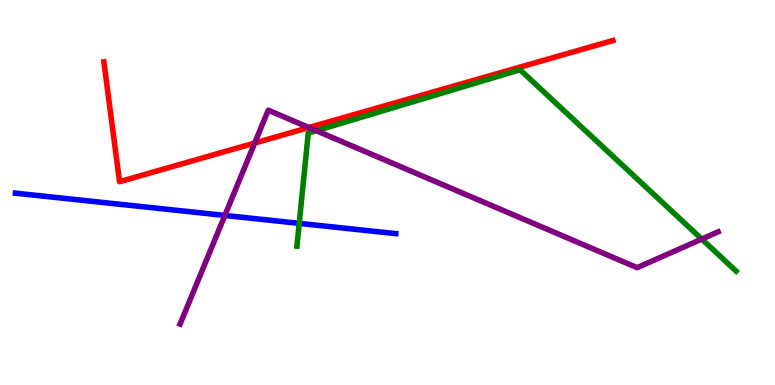[{'lines': ['blue', 'red'], 'intersections': []}, {'lines': ['green', 'red'], 'intersections': []}, {'lines': ['purple', 'red'], 'intersections': [{'x': 3.29, 'y': 6.28}, {'x': 3.99, 'y': 6.69}]}, {'lines': ['blue', 'green'], 'intersections': [{'x': 3.86, 'y': 4.2}]}, {'lines': ['blue', 'purple'], 'intersections': [{'x': 2.9, 'y': 4.4}]}, {'lines': ['green', 'purple'], 'intersections': [{'x': 4.08, 'y': 6.6}, {'x': 9.05, 'y': 3.79}]}]